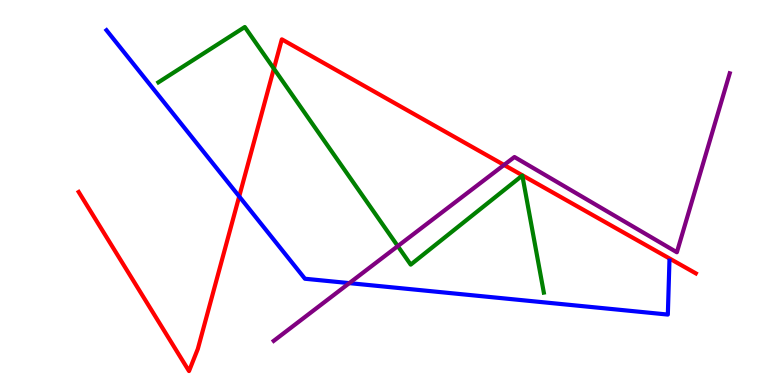[{'lines': ['blue', 'red'], 'intersections': [{'x': 3.09, 'y': 4.9}]}, {'lines': ['green', 'red'], 'intersections': [{'x': 3.53, 'y': 8.22}]}, {'lines': ['purple', 'red'], 'intersections': [{'x': 6.5, 'y': 5.72}]}, {'lines': ['blue', 'green'], 'intersections': []}, {'lines': ['blue', 'purple'], 'intersections': [{'x': 4.51, 'y': 2.65}]}, {'lines': ['green', 'purple'], 'intersections': [{'x': 5.13, 'y': 3.61}]}]